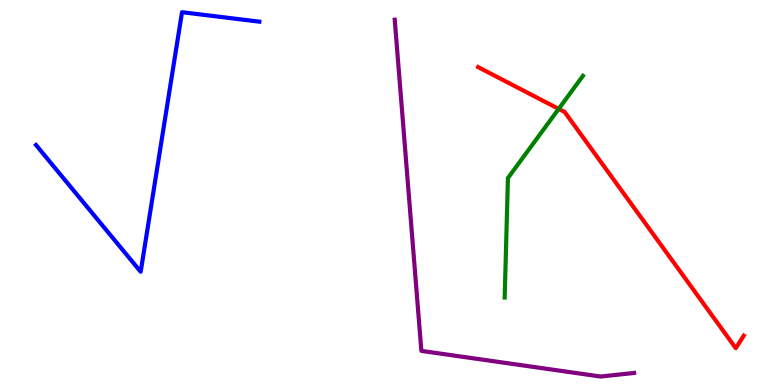[{'lines': ['blue', 'red'], 'intersections': []}, {'lines': ['green', 'red'], 'intersections': [{'x': 7.21, 'y': 7.17}]}, {'lines': ['purple', 'red'], 'intersections': []}, {'lines': ['blue', 'green'], 'intersections': []}, {'lines': ['blue', 'purple'], 'intersections': []}, {'lines': ['green', 'purple'], 'intersections': []}]